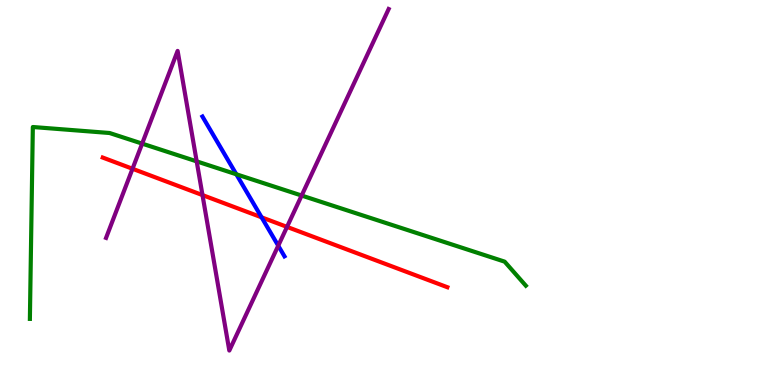[{'lines': ['blue', 'red'], 'intersections': [{'x': 3.38, 'y': 4.36}]}, {'lines': ['green', 'red'], 'intersections': []}, {'lines': ['purple', 'red'], 'intersections': [{'x': 1.71, 'y': 5.62}, {'x': 2.61, 'y': 4.93}, {'x': 3.7, 'y': 4.11}]}, {'lines': ['blue', 'green'], 'intersections': [{'x': 3.05, 'y': 5.47}]}, {'lines': ['blue', 'purple'], 'intersections': [{'x': 3.59, 'y': 3.62}]}, {'lines': ['green', 'purple'], 'intersections': [{'x': 1.83, 'y': 6.27}, {'x': 2.54, 'y': 5.81}, {'x': 3.89, 'y': 4.92}]}]